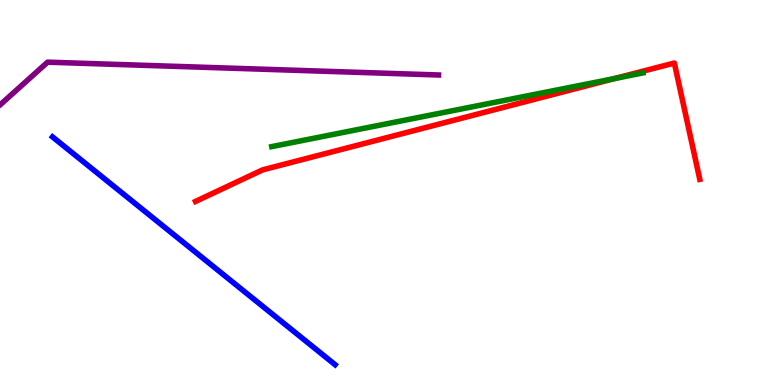[{'lines': ['blue', 'red'], 'intersections': []}, {'lines': ['green', 'red'], 'intersections': [{'x': 7.93, 'y': 7.96}]}, {'lines': ['purple', 'red'], 'intersections': []}, {'lines': ['blue', 'green'], 'intersections': []}, {'lines': ['blue', 'purple'], 'intersections': []}, {'lines': ['green', 'purple'], 'intersections': []}]